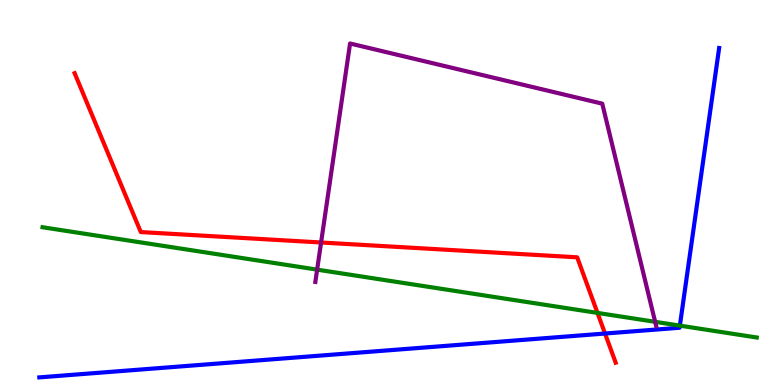[{'lines': ['blue', 'red'], 'intersections': [{'x': 7.81, 'y': 1.34}]}, {'lines': ['green', 'red'], 'intersections': [{'x': 7.71, 'y': 1.87}]}, {'lines': ['purple', 'red'], 'intersections': [{'x': 4.14, 'y': 3.7}]}, {'lines': ['blue', 'green'], 'intersections': [{'x': 8.77, 'y': 1.54}]}, {'lines': ['blue', 'purple'], 'intersections': []}, {'lines': ['green', 'purple'], 'intersections': [{'x': 4.09, 'y': 3.0}, {'x': 8.45, 'y': 1.64}]}]